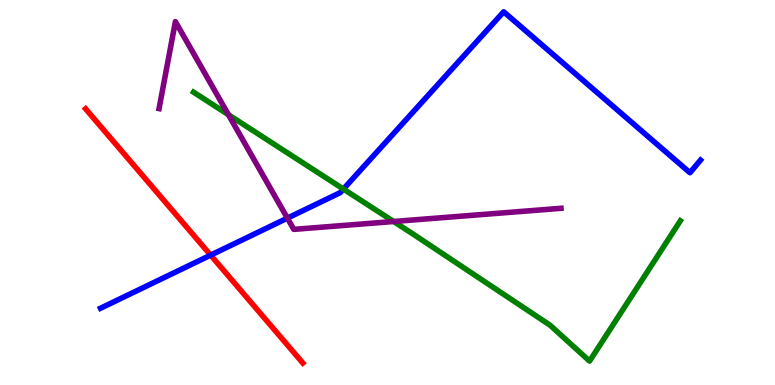[{'lines': ['blue', 'red'], 'intersections': [{'x': 2.72, 'y': 3.37}]}, {'lines': ['green', 'red'], 'intersections': []}, {'lines': ['purple', 'red'], 'intersections': []}, {'lines': ['blue', 'green'], 'intersections': [{'x': 4.43, 'y': 5.09}]}, {'lines': ['blue', 'purple'], 'intersections': [{'x': 3.71, 'y': 4.33}]}, {'lines': ['green', 'purple'], 'intersections': [{'x': 2.95, 'y': 7.02}, {'x': 5.08, 'y': 4.25}]}]